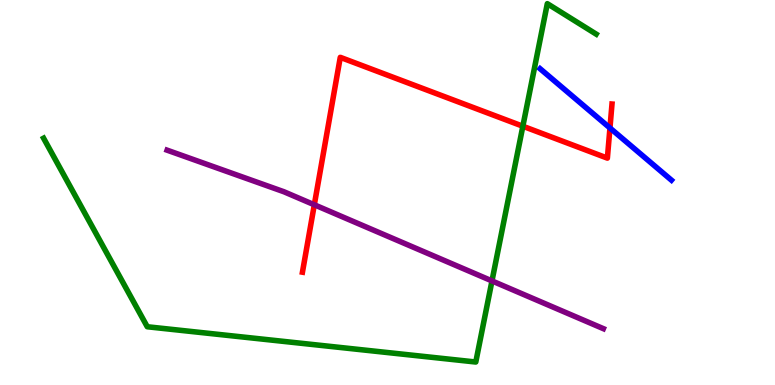[{'lines': ['blue', 'red'], 'intersections': [{'x': 7.87, 'y': 6.68}]}, {'lines': ['green', 'red'], 'intersections': [{'x': 6.75, 'y': 6.72}]}, {'lines': ['purple', 'red'], 'intersections': [{'x': 4.06, 'y': 4.68}]}, {'lines': ['blue', 'green'], 'intersections': []}, {'lines': ['blue', 'purple'], 'intersections': []}, {'lines': ['green', 'purple'], 'intersections': [{'x': 6.35, 'y': 2.7}]}]